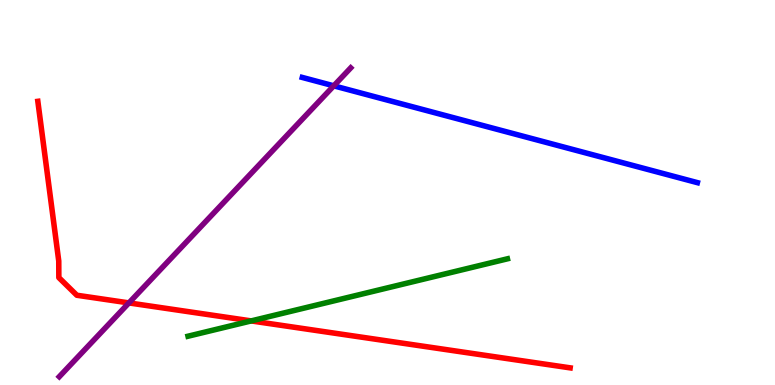[{'lines': ['blue', 'red'], 'intersections': []}, {'lines': ['green', 'red'], 'intersections': [{'x': 3.24, 'y': 1.66}]}, {'lines': ['purple', 'red'], 'intersections': [{'x': 1.66, 'y': 2.13}]}, {'lines': ['blue', 'green'], 'intersections': []}, {'lines': ['blue', 'purple'], 'intersections': [{'x': 4.31, 'y': 7.77}]}, {'lines': ['green', 'purple'], 'intersections': []}]